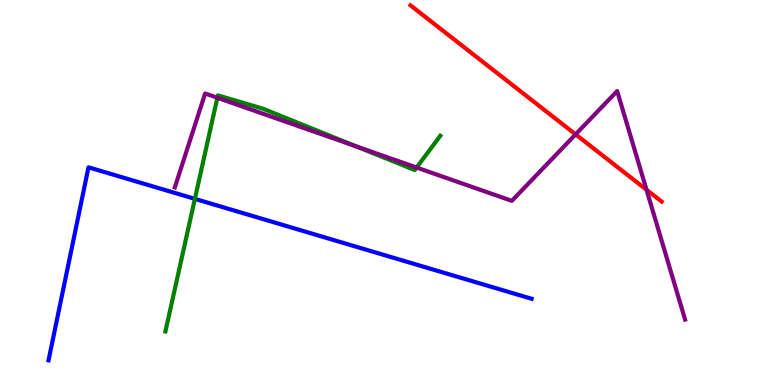[{'lines': ['blue', 'red'], 'intersections': []}, {'lines': ['green', 'red'], 'intersections': []}, {'lines': ['purple', 'red'], 'intersections': [{'x': 7.43, 'y': 6.51}, {'x': 8.34, 'y': 5.07}]}, {'lines': ['blue', 'green'], 'intersections': [{'x': 2.51, 'y': 4.83}]}, {'lines': ['blue', 'purple'], 'intersections': []}, {'lines': ['green', 'purple'], 'intersections': [{'x': 2.8, 'y': 7.46}, {'x': 4.59, 'y': 6.2}, {'x': 5.38, 'y': 5.65}]}]